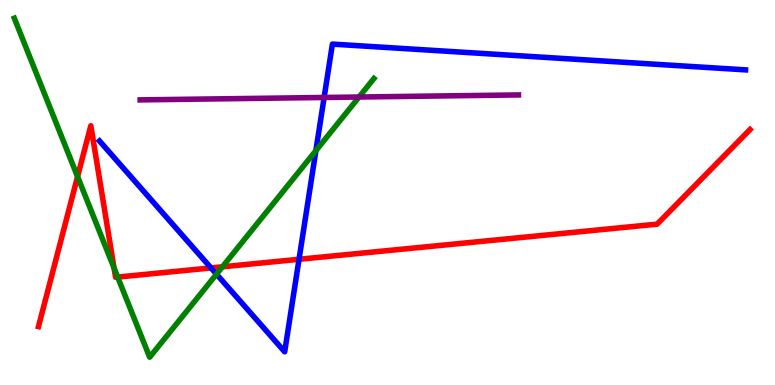[{'lines': ['blue', 'red'], 'intersections': [{'x': 2.72, 'y': 3.04}, {'x': 3.86, 'y': 3.27}]}, {'lines': ['green', 'red'], 'intersections': [{'x': 1.0, 'y': 5.41}, {'x': 1.47, 'y': 3.04}, {'x': 1.52, 'y': 2.8}, {'x': 2.87, 'y': 3.07}]}, {'lines': ['purple', 'red'], 'intersections': []}, {'lines': ['blue', 'green'], 'intersections': [{'x': 2.79, 'y': 2.88}, {'x': 4.08, 'y': 6.09}]}, {'lines': ['blue', 'purple'], 'intersections': [{'x': 4.18, 'y': 7.47}]}, {'lines': ['green', 'purple'], 'intersections': [{'x': 4.63, 'y': 7.48}]}]